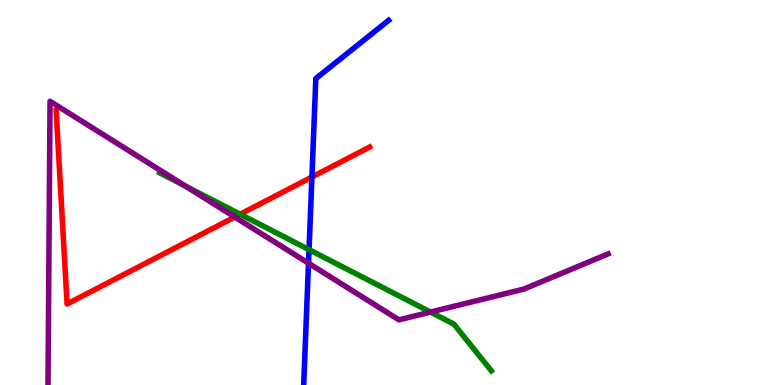[{'lines': ['blue', 'red'], 'intersections': [{'x': 4.02, 'y': 5.4}]}, {'lines': ['green', 'red'], 'intersections': [{'x': 3.1, 'y': 4.44}]}, {'lines': ['purple', 'red'], 'intersections': [{'x': 3.03, 'y': 4.36}]}, {'lines': ['blue', 'green'], 'intersections': [{'x': 3.99, 'y': 3.52}]}, {'lines': ['blue', 'purple'], 'intersections': [{'x': 3.98, 'y': 3.16}]}, {'lines': ['green', 'purple'], 'intersections': [{'x': 2.39, 'y': 5.17}, {'x': 5.55, 'y': 1.89}]}]